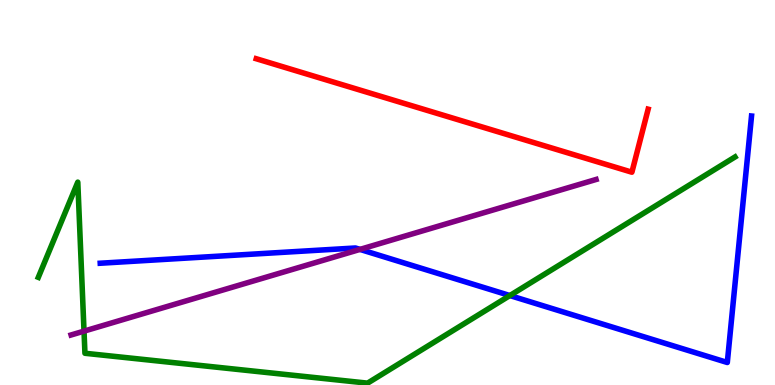[{'lines': ['blue', 'red'], 'intersections': []}, {'lines': ['green', 'red'], 'intersections': []}, {'lines': ['purple', 'red'], 'intersections': []}, {'lines': ['blue', 'green'], 'intersections': [{'x': 6.58, 'y': 2.32}]}, {'lines': ['blue', 'purple'], 'intersections': [{'x': 4.65, 'y': 3.52}]}, {'lines': ['green', 'purple'], 'intersections': [{'x': 1.08, 'y': 1.4}]}]